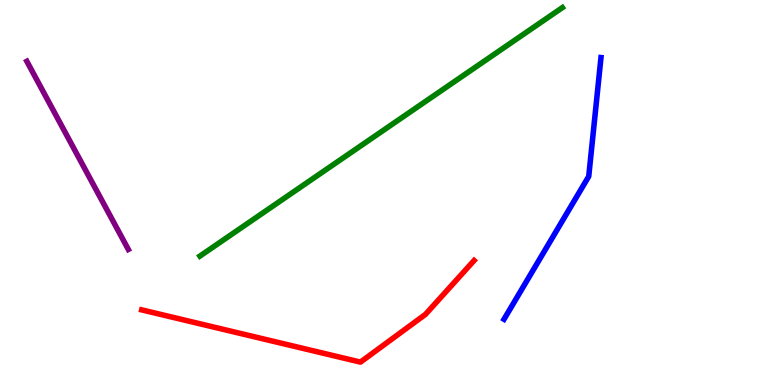[{'lines': ['blue', 'red'], 'intersections': []}, {'lines': ['green', 'red'], 'intersections': []}, {'lines': ['purple', 'red'], 'intersections': []}, {'lines': ['blue', 'green'], 'intersections': []}, {'lines': ['blue', 'purple'], 'intersections': []}, {'lines': ['green', 'purple'], 'intersections': []}]